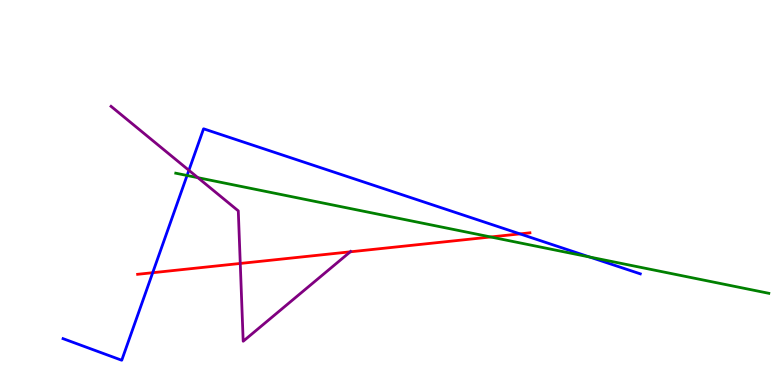[{'lines': ['blue', 'red'], 'intersections': [{'x': 1.97, 'y': 2.92}, {'x': 6.71, 'y': 3.93}]}, {'lines': ['green', 'red'], 'intersections': [{'x': 6.33, 'y': 3.84}]}, {'lines': ['purple', 'red'], 'intersections': [{'x': 3.1, 'y': 3.16}, {'x': 4.52, 'y': 3.46}]}, {'lines': ['blue', 'green'], 'intersections': [{'x': 2.41, 'y': 5.44}, {'x': 7.61, 'y': 3.32}]}, {'lines': ['blue', 'purple'], 'intersections': [{'x': 2.44, 'y': 5.58}]}, {'lines': ['green', 'purple'], 'intersections': [{'x': 2.55, 'y': 5.39}]}]